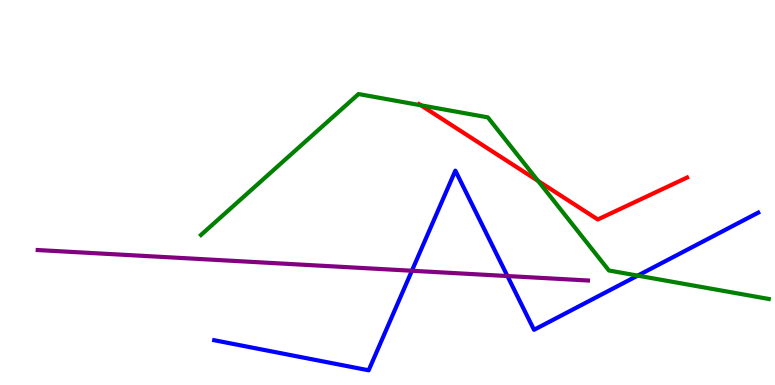[{'lines': ['blue', 'red'], 'intersections': []}, {'lines': ['green', 'red'], 'intersections': [{'x': 5.43, 'y': 7.27}, {'x': 6.94, 'y': 5.3}]}, {'lines': ['purple', 'red'], 'intersections': []}, {'lines': ['blue', 'green'], 'intersections': [{'x': 8.23, 'y': 2.84}]}, {'lines': ['blue', 'purple'], 'intersections': [{'x': 5.31, 'y': 2.97}, {'x': 6.55, 'y': 2.83}]}, {'lines': ['green', 'purple'], 'intersections': []}]